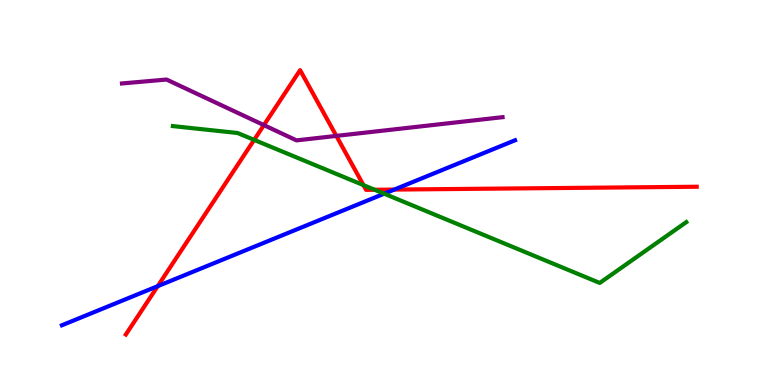[{'lines': ['blue', 'red'], 'intersections': [{'x': 2.04, 'y': 2.57}, {'x': 5.09, 'y': 5.08}]}, {'lines': ['green', 'red'], 'intersections': [{'x': 3.28, 'y': 6.37}, {'x': 4.69, 'y': 5.19}, {'x': 4.83, 'y': 5.07}]}, {'lines': ['purple', 'red'], 'intersections': [{'x': 3.41, 'y': 6.75}, {'x': 4.34, 'y': 6.47}]}, {'lines': ['blue', 'green'], 'intersections': [{'x': 4.96, 'y': 4.97}]}, {'lines': ['blue', 'purple'], 'intersections': []}, {'lines': ['green', 'purple'], 'intersections': []}]